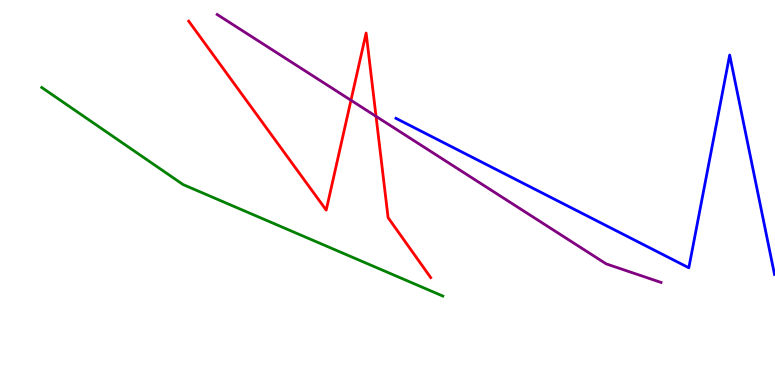[{'lines': ['blue', 'red'], 'intersections': []}, {'lines': ['green', 'red'], 'intersections': []}, {'lines': ['purple', 'red'], 'intersections': [{'x': 4.53, 'y': 7.4}, {'x': 4.85, 'y': 6.98}]}, {'lines': ['blue', 'green'], 'intersections': []}, {'lines': ['blue', 'purple'], 'intersections': []}, {'lines': ['green', 'purple'], 'intersections': []}]